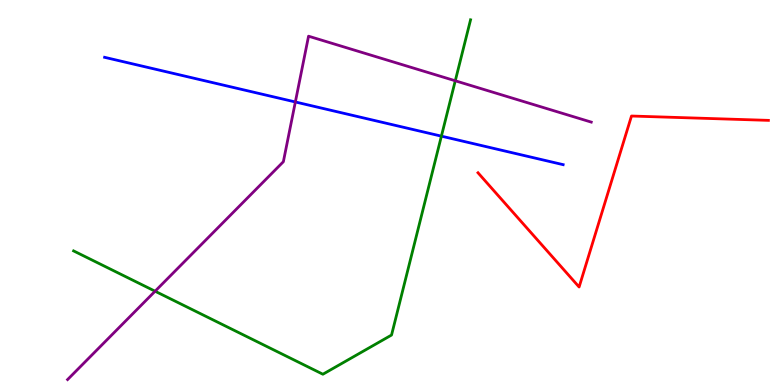[{'lines': ['blue', 'red'], 'intersections': []}, {'lines': ['green', 'red'], 'intersections': []}, {'lines': ['purple', 'red'], 'intersections': []}, {'lines': ['blue', 'green'], 'intersections': [{'x': 5.7, 'y': 6.46}]}, {'lines': ['blue', 'purple'], 'intersections': [{'x': 3.81, 'y': 7.35}]}, {'lines': ['green', 'purple'], 'intersections': [{'x': 2.0, 'y': 2.44}, {'x': 5.87, 'y': 7.9}]}]